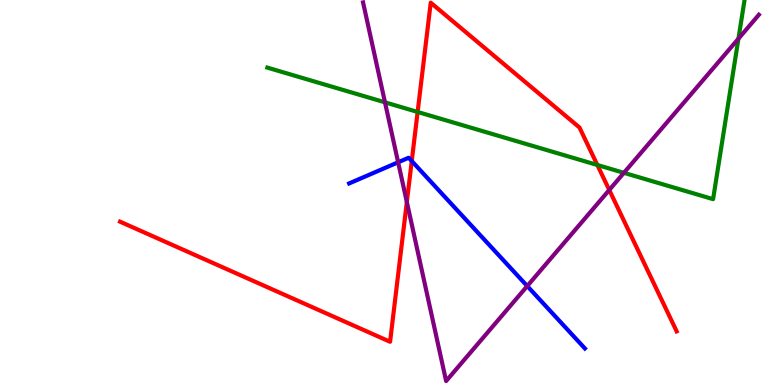[{'lines': ['blue', 'red'], 'intersections': [{'x': 5.31, 'y': 5.82}]}, {'lines': ['green', 'red'], 'intersections': [{'x': 5.39, 'y': 7.09}, {'x': 7.71, 'y': 5.71}]}, {'lines': ['purple', 'red'], 'intersections': [{'x': 5.25, 'y': 4.75}, {'x': 7.86, 'y': 5.07}]}, {'lines': ['blue', 'green'], 'intersections': []}, {'lines': ['blue', 'purple'], 'intersections': [{'x': 5.14, 'y': 5.78}, {'x': 6.8, 'y': 2.57}]}, {'lines': ['green', 'purple'], 'intersections': [{'x': 4.97, 'y': 7.34}, {'x': 8.05, 'y': 5.51}, {'x': 9.53, 'y': 8.99}]}]